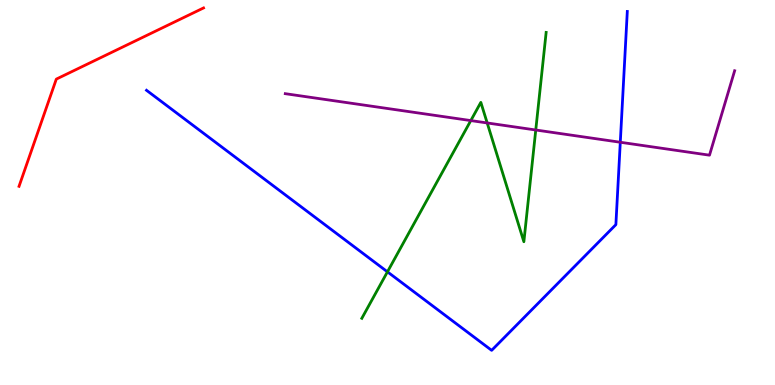[{'lines': ['blue', 'red'], 'intersections': []}, {'lines': ['green', 'red'], 'intersections': []}, {'lines': ['purple', 'red'], 'intersections': []}, {'lines': ['blue', 'green'], 'intersections': [{'x': 5.0, 'y': 2.94}]}, {'lines': ['blue', 'purple'], 'intersections': [{'x': 8.0, 'y': 6.31}]}, {'lines': ['green', 'purple'], 'intersections': [{'x': 6.07, 'y': 6.87}, {'x': 6.29, 'y': 6.81}, {'x': 6.91, 'y': 6.62}]}]